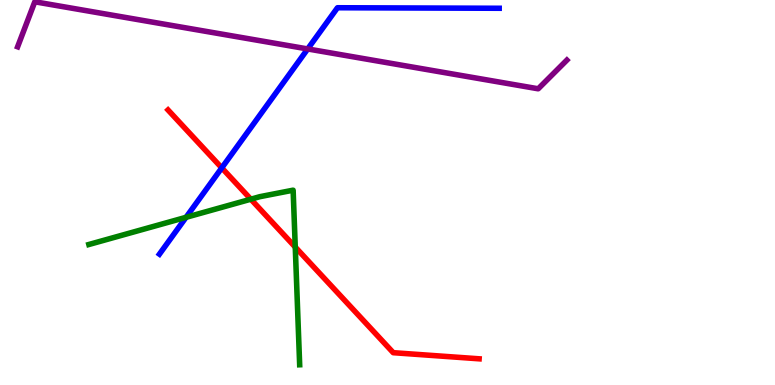[{'lines': ['blue', 'red'], 'intersections': [{'x': 2.86, 'y': 5.64}]}, {'lines': ['green', 'red'], 'intersections': [{'x': 3.24, 'y': 4.83}, {'x': 3.81, 'y': 3.58}]}, {'lines': ['purple', 'red'], 'intersections': []}, {'lines': ['blue', 'green'], 'intersections': [{'x': 2.4, 'y': 4.36}]}, {'lines': ['blue', 'purple'], 'intersections': [{'x': 3.97, 'y': 8.73}]}, {'lines': ['green', 'purple'], 'intersections': []}]